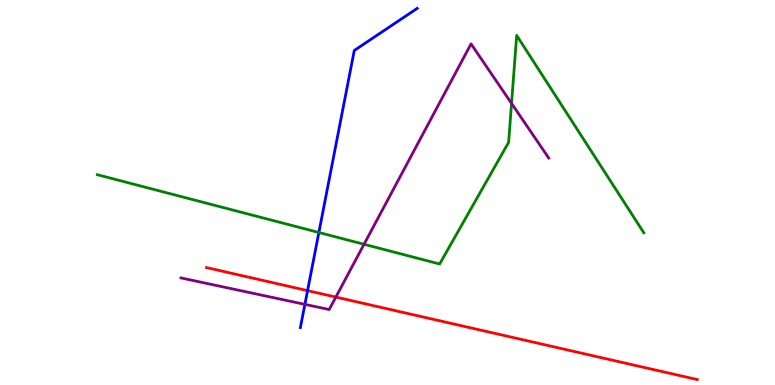[{'lines': ['blue', 'red'], 'intersections': [{'x': 3.97, 'y': 2.45}]}, {'lines': ['green', 'red'], 'intersections': []}, {'lines': ['purple', 'red'], 'intersections': [{'x': 4.33, 'y': 2.28}]}, {'lines': ['blue', 'green'], 'intersections': [{'x': 4.11, 'y': 3.96}]}, {'lines': ['blue', 'purple'], 'intersections': [{'x': 3.93, 'y': 2.09}]}, {'lines': ['green', 'purple'], 'intersections': [{'x': 4.7, 'y': 3.66}, {'x': 6.6, 'y': 7.31}]}]